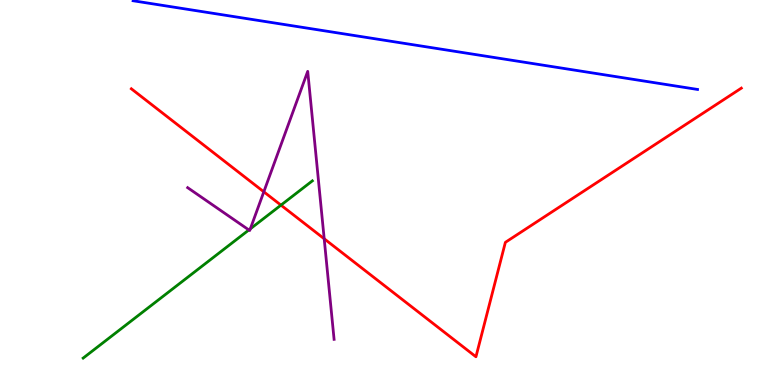[{'lines': ['blue', 'red'], 'intersections': []}, {'lines': ['green', 'red'], 'intersections': [{'x': 3.63, 'y': 4.67}]}, {'lines': ['purple', 'red'], 'intersections': [{'x': 3.4, 'y': 5.02}, {'x': 4.18, 'y': 3.8}]}, {'lines': ['blue', 'green'], 'intersections': []}, {'lines': ['blue', 'purple'], 'intersections': []}, {'lines': ['green', 'purple'], 'intersections': [{'x': 3.21, 'y': 4.03}, {'x': 3.23, 'y': 4.06}]}]